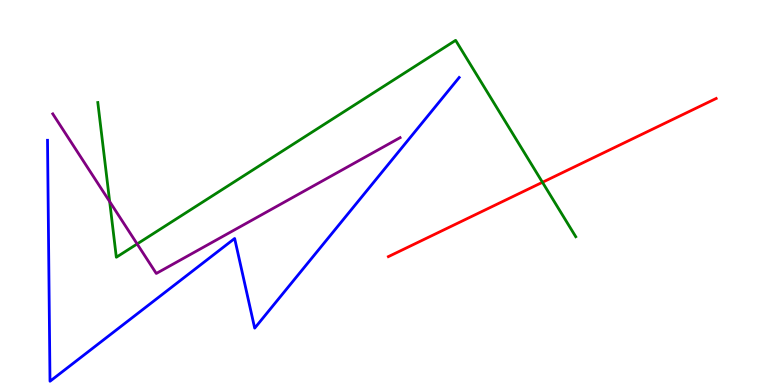[{'lines': ['blue', 'red'], 'intersections': []}, {'lines': ['green', 'red'], 'intersections': [{'x': 7.0, 'y': 5.27}]}, {'lines': ['purple', 'red'], 'intersections': []}, {'lines': ['blue', 'green'], 'intersections': []}, {'lines': ['blue', 'purple'], 'intersections': []}, {'lines': ['green', 'purple'], 'intersections': [{'x': 1.42, 'y': 4.76}, {'x': 1.77, 'y': 3.66}]}]